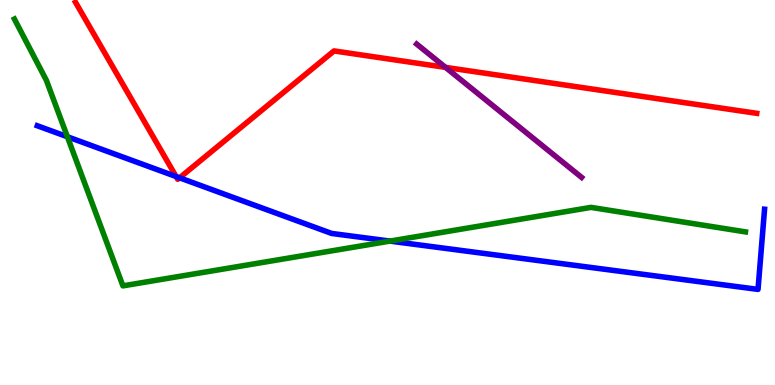[{'lines': ['blue', 'red'], 'intersections': [{'x': 2.27, 'y': 5.42}, {'x': 2.32, 'y': 5.38}]}, {'lines': ['green', 'red'], 'intersections': []}, {'lines': ['purple', 'red'], 'intersections': [{'x': 5.75, 'y': 8.25}]}, {'lines': ['blue', 'green'], 'intersections': [{'x': 0.87, 'y': 6.45}, {'x': 5.03, 'y': 3.74}]}, {'lines': ['blue', 'purple'], 'intersections': []}, {'lines': ['green', 'purple'], 'intersections': []}]